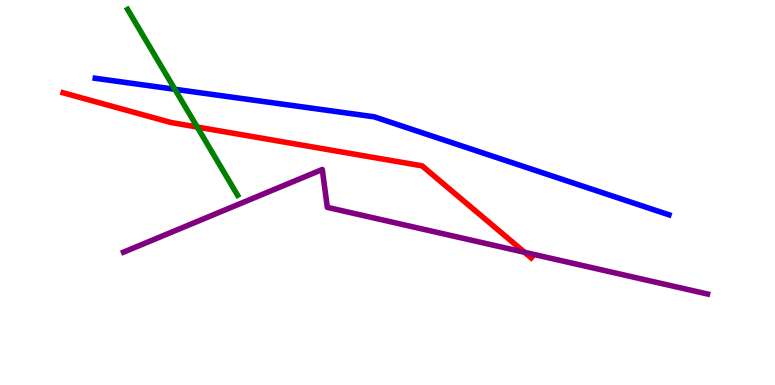[{'lines': ['blue', 'red'], 'intersections': []}, {'lines': ['green', 'red'], 'intersections': [{'x': 2.54, 'y': 6.7}]}, {'lines': ['purple', 'red'], 'intersections': [{'x': 6.77, 'y': 3.45}]}, {'lines': ['blue', 'green'], 'intersections': [{'x': 2.26, 'y': 7.68}]}, {'lines': ['blue', 'purple'], 'intersections': []}, {'lines': ['green', 'purple'], 'intersections': []}]